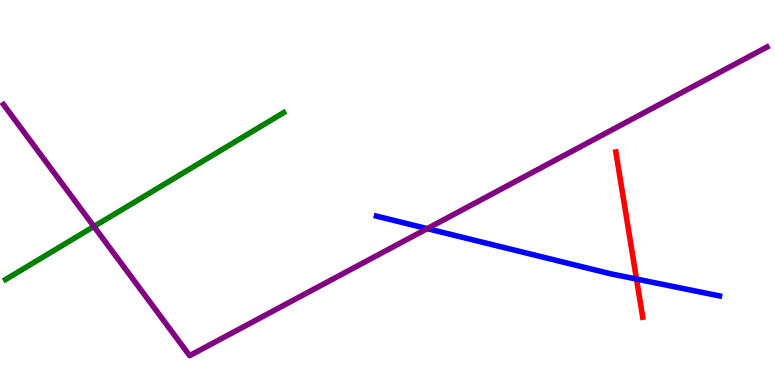[{'lines': ['blue', 'red'], 'intersections': [{'x': 8.21, 'y': 2.75}]}, {'lines': ['green', 'red'], 'intersections': []}, {'lines': ['purple', 'red'], 'intersections': []}, {'lines': ['blue', 'green'], 'intersections': []}, {'lines': ['blue', 'purple'], 'intersections': [{'x': 5.51, 'y': 4.06}]}, {'lines': ['green', 'purple'], 'intersections': [{'x': 1.21, 'y': 4.12}]}]